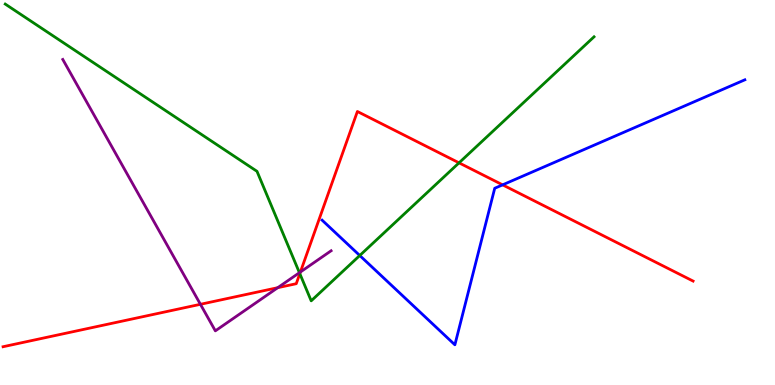[{'lines': ['blue', 'red'], 'intersections': [{'x': 6.49, 'y': 5.2}]}, {'lines': ['green', 'red'], 'intersections': [{'x': 3.87, 'y': 2.89}, {'x': 5.92, 'y': 5.77}]}, {'lines': ['purple', 'red'], 'intersections': [{'x': 2.59, 'y': 2.1}, {'x': 3.58, 'y': 2.53}, {'x': 3.88, 'y': 2.93}]}, {'lines': ['blue', 'green'], 'intersections': [{'x': 4.64, 'y': 3.36}]}, {'lines': ['blue', 'purple'], 'intersections': []}, {'lines': ['green', 'purple'], 'intersections': [{'x': 3.86, 'y': 2.92}]}]